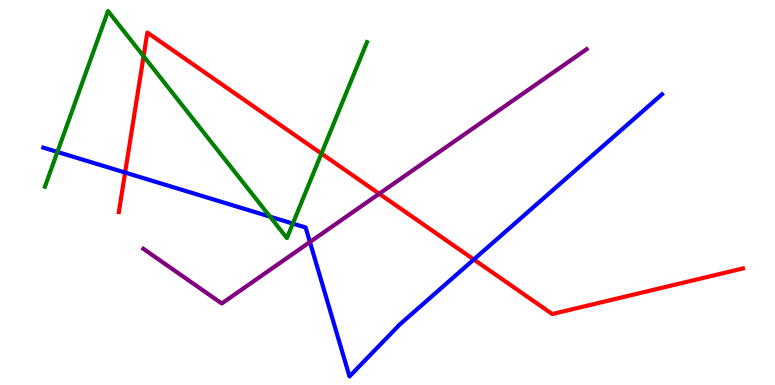[{'lines': ['blue', 'red'], 'intersections': [{'x': 1.61, 'y': 5.52}, {'x': 6.11, 'y': 3.26}]}, {'lines': ['green', 'red'], 'intersections': [{'x': 1.85, 'y': 8.54}, {'x': 4.15, 'y': 6.01}]}, {'lines': ['purple', 'red'], 'intersections': [{'x': 4.89, 'y': 4.97}]}, {'lines': ['blue', 'green'], 'intersections': [{'x': 0.741, 'y': 6.05}, {'x': 3.48, 'y': 4.37}, {'x': 3.78, 'y': 4.19}]}, {'lines': ['blue', 'purple'], 'intersections': [{'x': 4.0, 'y': 3.71}]}, {'lines': ['green', 'purple'], 'intersections': []}]